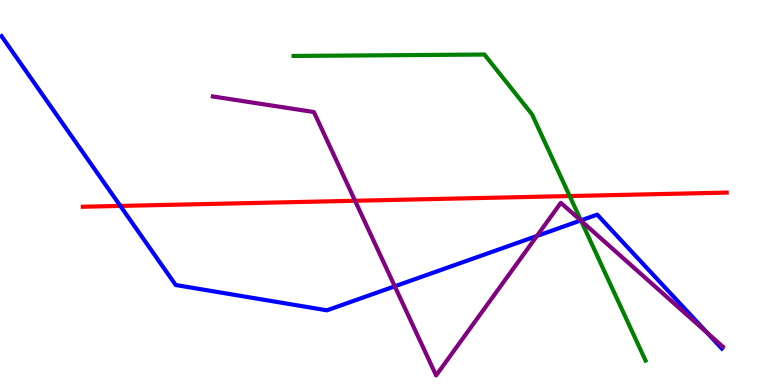[{'lines': ['blue', 'red'], 'intersections': [{'x': 1.55, 'y': 4.65}]}, {'lines': ['green', 'red'], 'intersections': [{'x': 7.35, 'y': 4.91}]}, {'lines': ['purple', 'red'], 'intersections': [{'x': 4.58, 'y': 4.79}]}, {'lines': ['blue', 'green'], 'intersections': [{'x': 7.5, 'y': 4.28}]}, {'lines': ['blue', 'purple'], 'intersections': [{'x': 5.09, 'y': 2.56}, {'x': 6.93, 'y': 3.87}, {'x': 7.49, 'y': 4.27}, {'x': 9.12, 'y': 1.36}]}, {'lines': ['green', 'purple'], 'intersections': [{'x': 7.5, 'y': 4.26}]}]